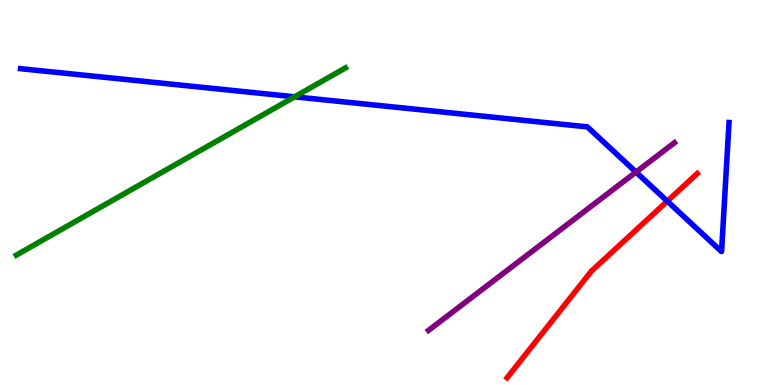[{'lines': ['blue', 'red'], 'intersections': [{'x': 8.61, 'y': 4.77}]}, {'lines': ['green', 'red'], 'intersections': []}, {'lines': ['purple', 'red'], 'intersections': []}, {'lines': ['blue', 'green'], 'intersections': [{'x': 3.8, 'y': 7.49}]}, {'lines': ['blue', 'purple'], 'intersections': [{'x': 8.21, 'y': 5.53}]}, {'lines': ['green', 'purple'], 'intersections': []}]